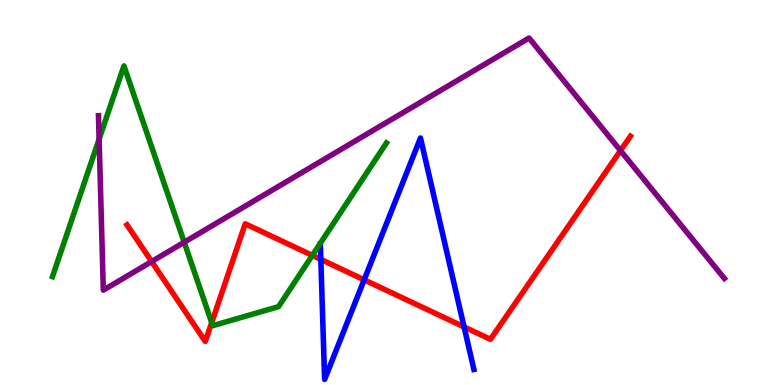[{'lines': ['blue', 'red'], 'intersections': [{'x': 4.14, 'y': 3.26}, {'x': 4.7, 'y': 2.73}, {'x': 5.99, 'y': 1.51}]}, {'lines': ['green', 'red'], 'intersections': [{'x': 2.73, 'y': 1.62}, {'x': 4.03, 'y': 3.37}]}, {'lines': ['purple', 'red'], 'intersections': [{'x': 1.96, 'y': 3.21}, {'x': 8.01, 'y': 6.09}]}, {'lines': ['blue', 'green'], 'intersections': []}, {'lines': ['blue', 'purple'], 'intersections': []}, {'lines': ['green', 'purple'], 'intersections': [{'x': 1.28, 'y': 6.39}, {'x': 2.38, 'y': 3.71}]}]